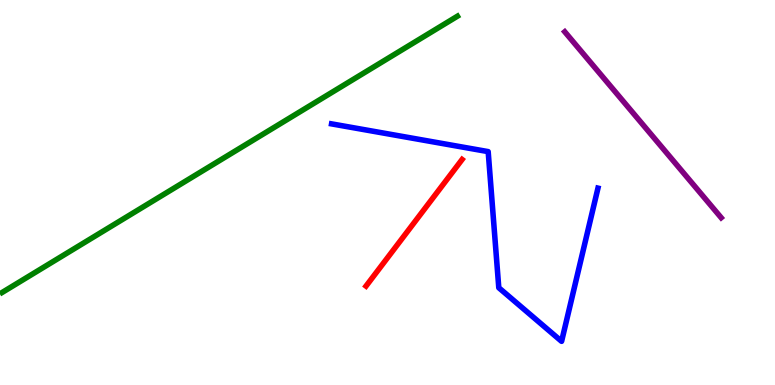[{'lines': ['blue', 'red'], 'intersections': []}, {'lines': ['green', 'red'], 'intersections': []}, {'lines': ['purple', 'red'], 'intersections': []}, {'lines': ['blue', 'green'], 'intersections': []}, {'lines': ['blue', 'purple'], 'intersections': []}, {'lines': ['green', 'purple'], 'intersections': []}]